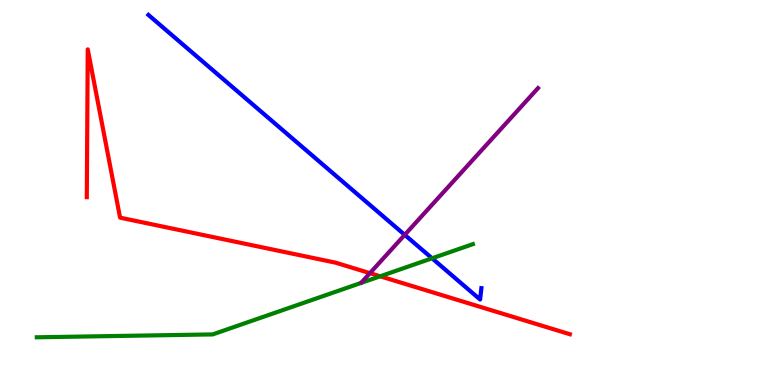[{'lines': ['blue', 'red'], 'intersections': []}, {'lines': ['green', 'red'], 'intersections': [{'x': 4.91, 'y': 2.82}]}, {'lines': ['purple', 'red'], 'intersections': [{'x': 4.77, 'y': 2.91}]}, {'lines': ['blue', 'green'], 'intersections': [{'x': 5.58, 'y': 3.29}]}, {'lines': ['blue', 'purple'], 'intersections': [{'x': 5.22, 'y': 3.9}]}, {'lines': ['green', 'purple'], 'intersections': []}]